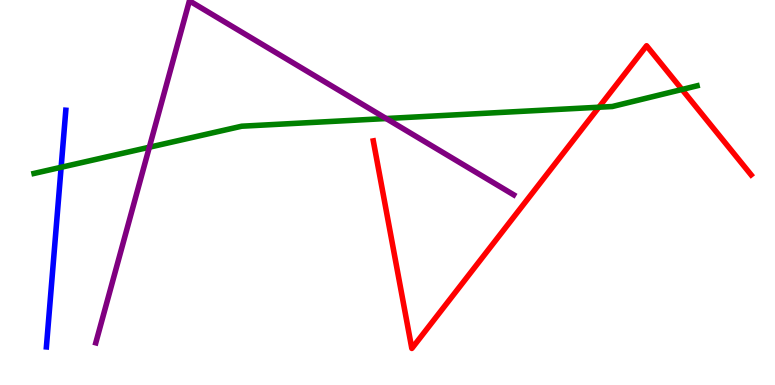[{'lines': ['blue', 'red'], 'intersections': []}, {'lines': ['green', 'red'], 'intersections': [{'x': 7.73, 'y': 7.21}, {'x': 8.8, 'y': 7.68}]}, {'lines': ['purple', 'red'], 'intersections': []}, {'lines': ['blue', 'green'], 'intersections': [{'x': 0.789, 'y': 5.66}]}, {'lines': ['blue', 'purple'], 'intersections': []}, {'lines': ['green', 'purple'], 'intersections': [{'x': 1.93, 'y': 6.18}, {'x': 4.98, 'y': 6.92}]}]